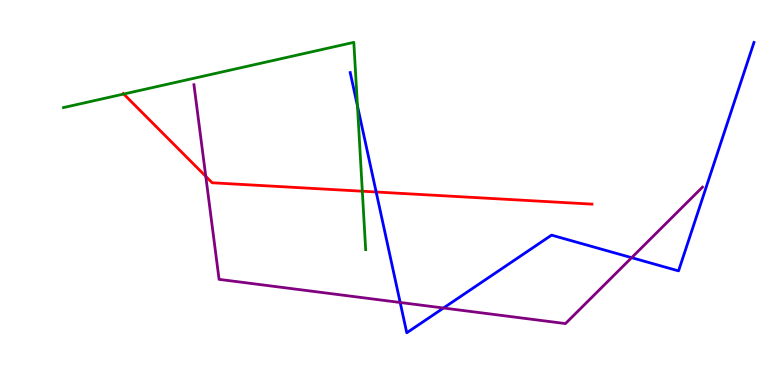[{'lines': ['blue', 'red'], 'intersections': [{'x': 4.85, 'y': 5.01}]}, {'lines': ['green', 'red'], 'intersections': [{'x': 1.6, 'y': 7.56}, {'x': 4.68, 'y': 5.03}]}, {'lines': ['purple', 'red'], 'intersections': [{'x': 2.66, 'y': 5.42}]}, {'lines': ['blue', 'green'], 'intersections': [{'x': 4.61, 'y': 7.25}]}, {'lines': ['blue', 'purple'], 'intersections': [{'x': 5.16, 'y': 2.14}, {'x': 5.72, 'y': 2.0}, {'x': 8.15, 'y': 3.31}]}, {'lines': ['green', 'purple'], 'intersections': []}]